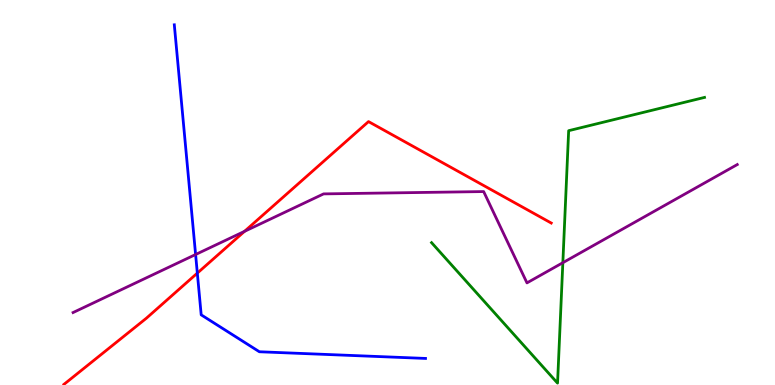[{'lines': ['blue', 'red'], 'intersections': [{'x': 2.55, 'y': 2.91}]}, {'lines': ['green', 'red'], 'intersections': []}, {'lines': ['purple', 'red'], 'intersections': [{'x': 3.16, 'y': 3.99}]}, {'lines': ['blue', 'green'], 'intersections': []}, {'lines': ['blue', 'purple'], 'intersections': [{'x': 2.52, 'y': 3.39}]}, {'lines': ['green', 'purple'], 'intersections': [{'x': 7.26, 'y': 3.18}]}]